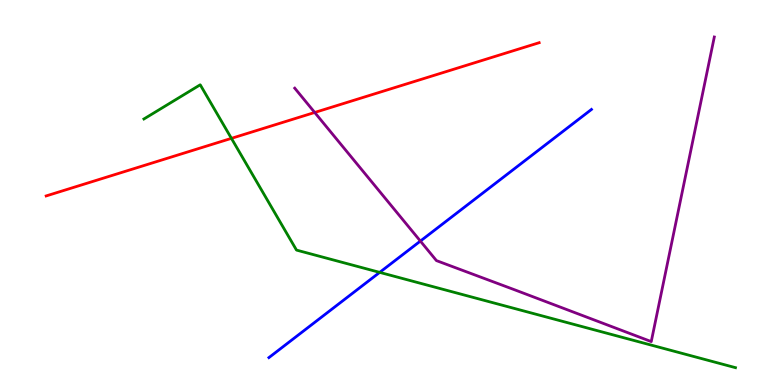[{'lines': ['blue', 'red'], 'intersections': []}, {'lines': ['green', 'red'], 'intersections': [{'x': 2.99, 'y': 6.41}]}, {'lines': ['purple', 'red'], 'intersections': [{'x': 4.06, 'y': 7.08}]}, {'lines': ['blue', 'green'], 'intersections': [{'x': 4.9, 'y': 2.93}]}, {'lines': ['blue', 'purple'], 'intersections': [{'x': 5.42, 'y': 3.74}]}, {'lines': ['green', 'purple'], 'intersections': []}]